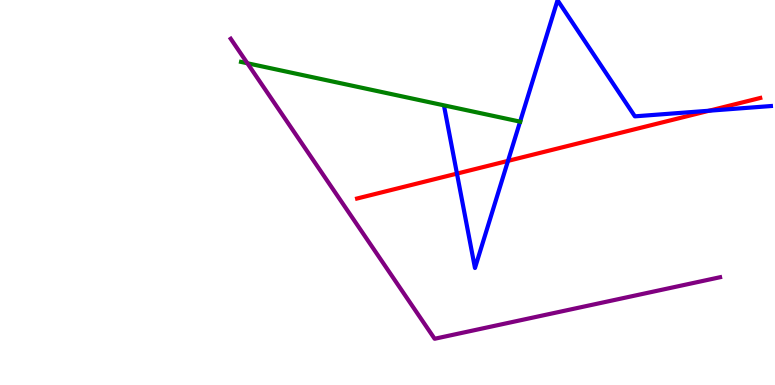[{'lines': ['blue', 'red'], 'intersections': [{'x': 5.9, 'y': 5.49}, {'x': 6.55, 'y': 5.82}, {'x': 9.15, 'y': 7.12}]}, {'lines': ['green', 'red'], 'intersections': []}, {'lines': ['purple', 'red'], 'intersections': []}, {'lines': ['blue', 'green'], 'intersections': [{'x': 6.71, 'y': 6.84}]}, {'lines': ['blue', 'purple'], 'intersections': []}, {'lines': ['green', 'purple'], 'intersections': [{'x': 3.19, 'y': 8.36}]}]